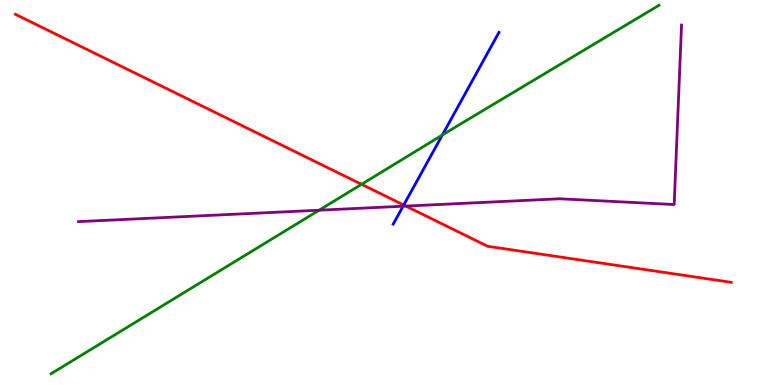[{'lines': ['blue', 'red'], 'intersections': [{'x': 5.21, 'y': 4.67}]}, {'lines': ['green', 'red'], 'intersections': [{'x': 4.67, 'y': 5.21}]}, {'lines': ['purple', 'red'], 'intersections': [{'x': 5.24, 'y': 4.65}]}, {'lines': ['blue', 'green'], 'intersections': [{'x': 5.71, 'y': 6.49}]}, {'lines': ['blue', 'purple'], 'intersections': [{'x': 5.2, 'y': 4.64}]}, {'lines': ['green', 'purple'], 'intersections': [{'x': 4.12, 'y': 4.54}]}]